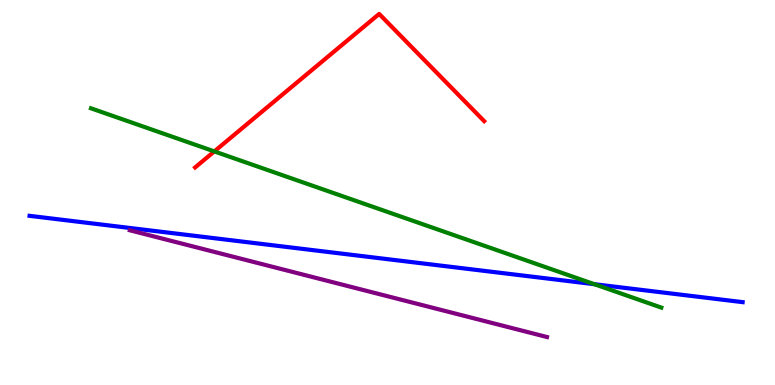[{'lines': ['blue', 'red'], 'intersections': []}, {'lines': ['green', 'red'], 'intersections': [{'x': 2.77, 'y': 6.07}]}, {'lines': ['purple', 'red'], 'intersections': []}, {'lines': ['blue', 'green'], 'intersections': [{'x': 7.67, 'y': 2.62}]}, {'lines': ['blue', 'purple'], 'intersections': []}, {'lines': ['green', 'purple'], 'intersections': []}]